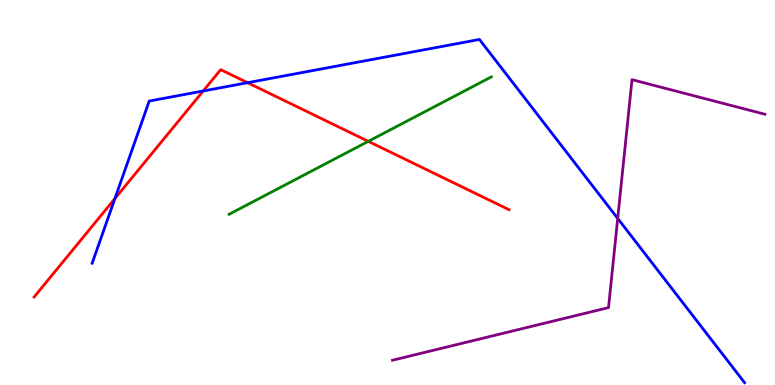[{'lines': ['blue', 'red'], 'intersections': [{'x': 1.48, 'y': 4.84}, {'x': 2.62, 'y': 7.64}, {'x': 3.19, 'y': 7.85}]}, {'lines': ['green', 'red'], 'intersections': [{'x': 4.75, 'y': 6.33}]}, {'lines': ['purple', 'red'], 'intersections': []}, {'lines': ['blue', 'green'], 'intersections': []}, {'lines': ['blue', 'purple'], 'intersections': [{'x': 7.97, 'y': 4.33}]}, {'lines': ['green', 'purple'], 'intersections': []}]